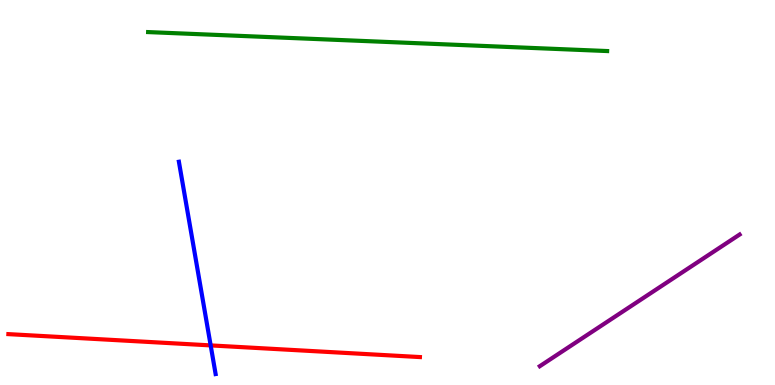[{'lines': ['blue', 'red'], 'intersections': [{'x': 2.72, 'y': 1.03}]}, {'lines': ['green', 'red'], 'intersections': []}, {'lines': ['purple', 'red'], 'intersections': []}, {'lines': ['blue', 'green'], 'intersections': []}, {'lines': ['blue', 'purple'], 'intersections': []}, {'lines': ['green', 'purple'], 'intersections': []}]